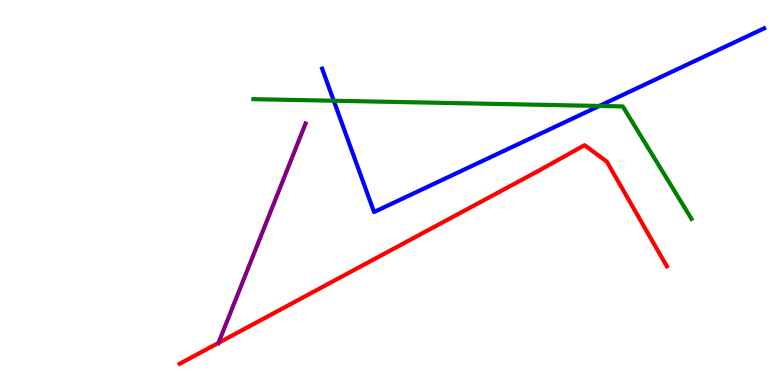[{'lines': ['blue', 'red'], 'intersections': []}, {'lines': ['green', 'red'], 'intersections': []}, {'lines': ['purple', 'red'], 'intersections': [{'x': 2.82, 'y': 1.09}]}, {'lines': ['blue', 'green'], 'intersections': [{'x': 4.31, 'y': 7.38}, {'x': 7.73, 'y': 7.25}]}, {'lines': ['blue', 'purple'], 'intersections': []}, {'lines': ['green', 'purple'], 'intersections': []}]